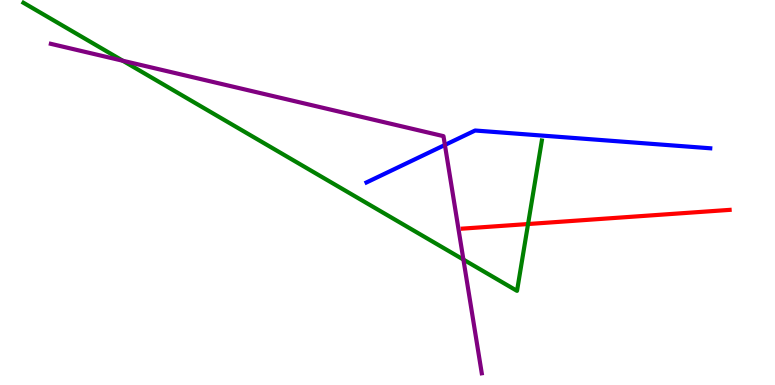[{'lines': ['blue', 'red'], 'intersections': []}, {'lines': ['green', 'red'], 'intersections': [{'x': 6.81, 'y': 4.18}]}, {'lines': ['purple', 'red'], 'intersections': []}, {'lines': ['blue', 'green'], 'intersections': []}, {'lines': ['blue', 'purple'], 'intersections': [{'x': 5.74, 'y': 6.23}]}, {'lines': ['green', 'purple'], 'intersections': [{'x': 1.58, 'y': 8.42}, {'x': 5.98, 'y': 3.26}]}]